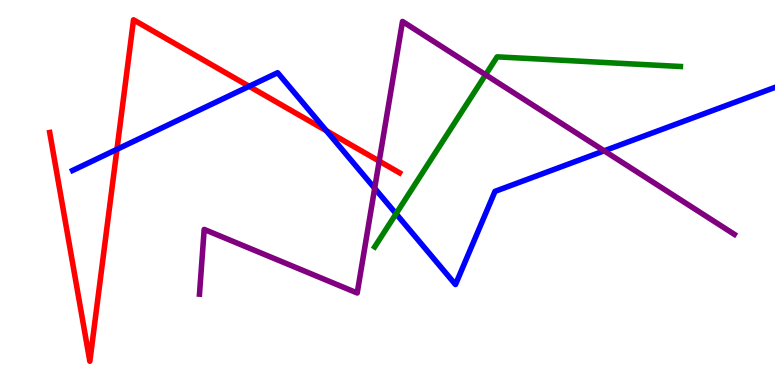[{'lines': ['blue', 'red'], 'intersections': [{'x': 1.51, 'y': 6.12}, {'x': 3.21, 'y': 7.76}, {'x': 4.21, 'y': 6.6}]}, {'lines': ['green', 'red'], 'intersections': []}, {'lines': ['purple', 'red'], 'intersections': [{'x': 4.89, 'y': 5.82}]}, {'lines': ['blue', 'green'], 'intersections': [{'x': 5.11, 'y': 4.45}]}, {'lines': ['blue', 'purple'], 'intersections': [{'x': 4.83, 'y': 5.11}, {'x': 7.8, 'y': 6.08}]}, {'lines': ['green', 'purple'], 'intersections': [{'x': 6.27, 'y': 8.06}]}]